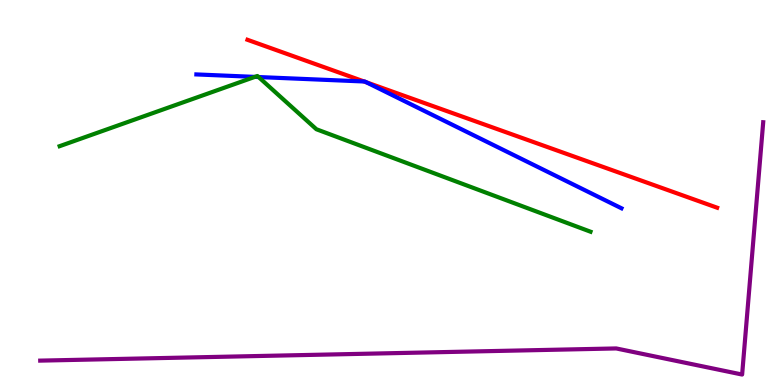[{'lines': ['blue', 'red'], 'intersections': [{'x': 4.7, 'y': 7.88}, {'x': 4.73, 'y': 7.86}]}, {'lines': ['green', 'red'], 'intersections': []}, {'lines': ['purple', 'red'], 'intersections': []}, {'lines': ['blue', 'green'], 'intersections': [{'x': 3.29, 'y': 8.0}, {'x': 3.34, 'y': 8.0}]}, {'lines': ['blue', 'purple'], 'intersections': []}, {'lines': ['green', 'purple'], 'intersections': []}]